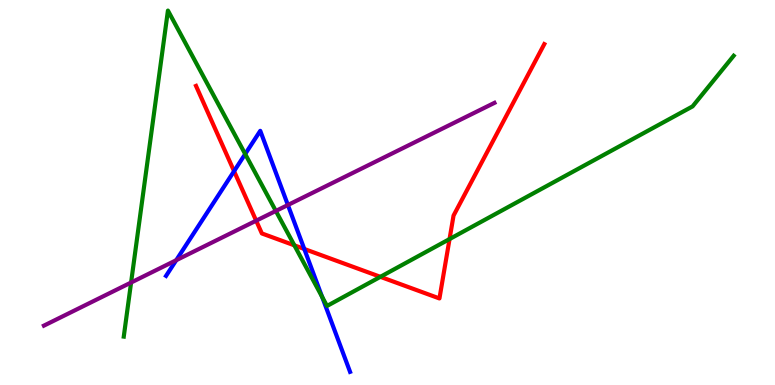[{'lines': ['blue', 'red'], 'intersections': [{'x': 3.02, 'y': 5.55}, {'x': 3.93, 'y': 3.53}]}, {'lines': ['green', 'red'], 'intersections': [{'x': 3.8, 'y': 3.63}, {'x': 4.91, 'y': 2.81}, {'x': 5.8, 'y': 3.79}]}, {'lines': ['purple', 'red'], 'intersections': [{'x': 3.31, 'y': 4.27}]}, {'lines': ['blue', 'green'], 'intersections': [{'x': 3.16, 'y': 6.0}, {'x': 4.16, 'y': 2.29}]}, {'lines': ['blue', 'purple'], 'intersections': [{'x': 2.27, 'y': 3.24}, {'x': 3.71, 'y': 4.68}]}, {'lines': ['green', 'purple'], 'intersections': [{'x': 1.69, 'y': 2.66}, {'x': 3.56, 'y': 4.52}]}]